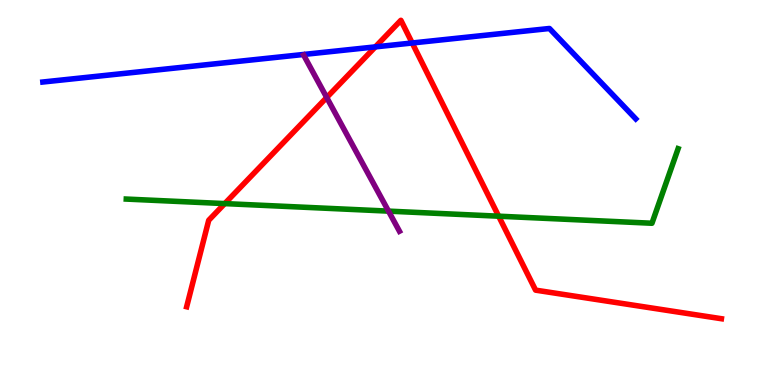[{'lines': ['blue', 'red'], 'intersections': [{'x': 4.84, 'y': 8.78}, {'x': 5.32, 'y': 8.88}]}, {'lines': ['green', 'red'], 'intersections': [{'x': 2.9, 'y': 4.71}, {'x': 6.43, 'y': 4.38}]}, {'lines': ['purple', 'red'], 'intersections': [{'x': 4.22, 'y': 7.47}]}, {'lines': ['blue', 'green'], 'intersections': []}, {'lines': ['blue', 'purple'], 'intersections': []}, {'lines': ['green', 'purple'], 'intersections': [{'x': 5.01, 'y': 4.52}]}]